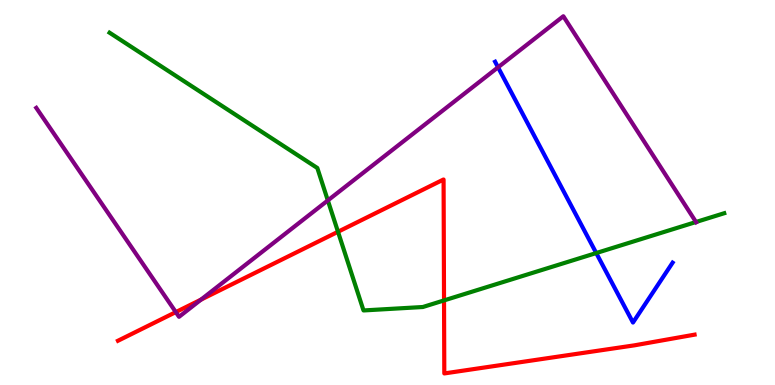[{'lines': ['blue', 'red'], 'intersections': []}, {'lines': ['green', 'red'], 'intersections': [{'x': 4.36, 'y': 3.98}, {'x': 5.73, 'y': 2.2}]}, {'lines': ['purple', 'red'], 'intersections': [{'x': 2.27, 'y': 1.89}, {'x': 2.59, 'y': 2.22}]}, {'lines': ['blue', 'green'], 'intersections': [{'x': 7.69, 'y': 3.43}]}, {'lines': ['blue', 'purple'], 'intersections': [{'x': 6.43, 'y': 8.25}]}, {'lines': ['green', 'purple'], 'intersections': [{'x': 4.23, 'y': 4.79}, {'x': 8.98, 'y': 4.23}]}]